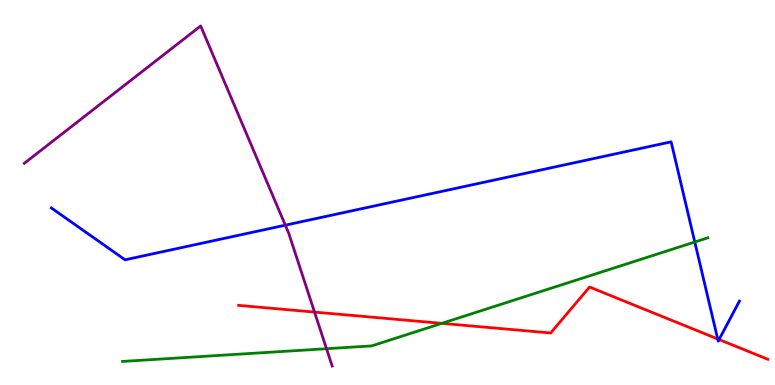[{'lines': ['blue', 'red'], 'intersections': [{'x': 9.26, 'y': 1.2}, {'x': 9.28, 'y': 1.18}]}, {'lines': ['green', 'red'], 'intersections': [{'x': 5.7, 'y': 1.6}]}, {'lines': ['purple', 'red'], 'intersections': [{'x': 4.06, 'y': 1.89}]}, {'lines': ['blue', 'green'], 'intersections': [{'x': 8.96, 'y': 3.71}]}, {'lines': ['blue', 'purple'], 'intersections': [{'x': 3.68, 'y': 4.15}]}, {'lines': ['green', 'purple'], 'intersections': [{'x': 4.21, 'y': 0.942}]}]